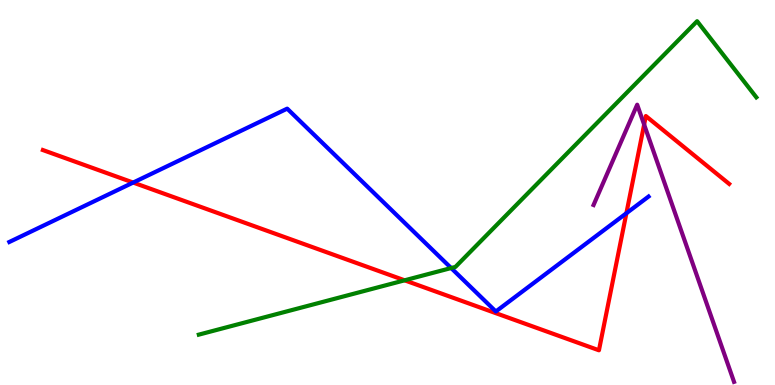[{'lines': ['blue', 'red'], 'intersections': [{'x': 1.72, 'y': 5.26}, {'x': 8.08, 'y': 4.46}]}, {'lines': ['green', 'red'], 'intersections': [{'x': 5.22, 'y': 2.72}]}, {'lines': ['purple', 'red'], 'intersections': [{'x': 8.31, 'y': 6.76}]}, {'lines': ['blue', 'green'], 'intersections': [{'x': 5.82, 'y': 3.04}]}, {'lines': ['blue', 'purple'], 'intersections': []}, {'lines': ['green', 'purple'], 'intersections': []}]